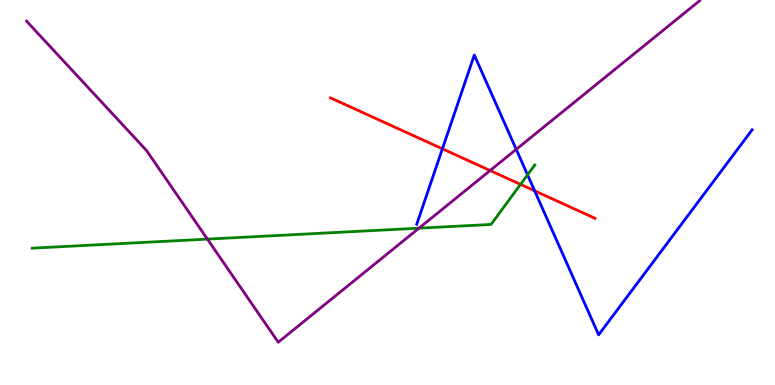[{'lines': ['blue', 'red'], 'intersections': [{'x': 5.71, 'y': 6.13}, {'x': 6.9, 'y': 5.04}]}, {'lines': ['green', 'red'], 'intersections': [{'x': 6.72, 'y': 5.21}]}, {'lines': ['purple', 'red'], 'intersections': [{'x': 6.32, 'y': 5.57}]}, {'lines': ['blue', 'green'], 'intersections': [{'x': 6.81, 'y': 5.46}]}, {'lines': ['blue', 'purple'], 'intersections': [{'x': 6.66, 'y': 6.12}]}, {'lines': ['green', 'purple'], 'intersections': [{'x': 2.68, 'y': 3.79}, {'x': 5.41, 'y': 4.07}]}]